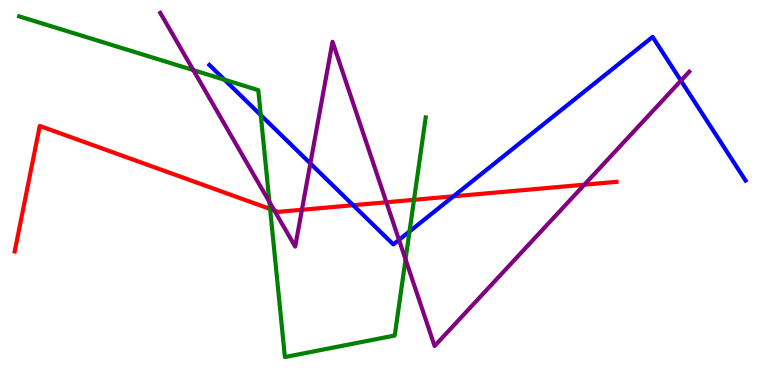[{'lines': ['blue', 'red'], 'intersections': [{'x': 4.56, 'y': 4.67}, {'x': 5.85, 'y': 4.9}]}, {'lines': ['green', 'red'], 'intersections': [{'x': 3.49, 'y': 4.57}, {'x': 5.34, 'y': 4.81}]}, {'lines': ['purple', 'red'], 'intersections': [{'x': 3.54, 'y': 4.53}, {'x': 3.9, 'y': 4.55}, {'x': 4.99, 'y': 4.75}, {'x': 7.54, 'y': 5.2}]}, {'lines': ['blue', 'green'], 'intersections': [{'x': 2.9, 'y': 7.93}, {'x': 3.36, 'y': 7.01}, {'x': 5.28, 'y': 3.99}]}, {'lines': ['blue', 'purple'], 'intersections': [{'x': 4.0, 'y': 5.75}, {'x': 5.15, 'y': 3.77}, {'x': 8.79, 'y': 7.9}]}, {'lines': ['green', 'purple'], 'intersections': [{'x': 2.49, 'y': 8.18}, {'x': 3.48, 'y': 4.75}, {'x': 5.23, 'y': 3.26}]}]